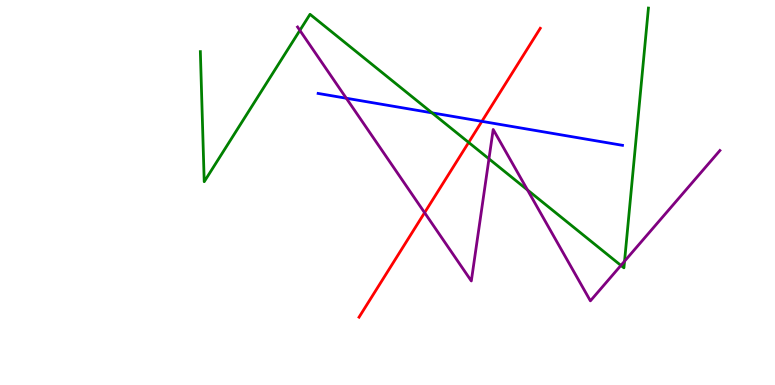[{'lines': ['blue', 'red'], 'intersections': [{'x': 6.22, 'y': 6.85}]}, {'lines': ['green', 'red'], 'intersections': [{'x': 6.05, 'y': 6.3}]}, {'lines': ['purple', 'red'], 'intersections': [{'x': 5.48, 'y': 4.48}]}, {'lines': ['blue', 'green'], 'intersections': [{'x': 5.57, 'y': 7.07}]}, {'lines': ['blue', 'purple'], 'intersections': [{'x': 4.47, 'y': 7.45}]}, {'lines': ['green', 'purple'], 'intersections': [{'x': 3.87, 'y': 9.21}, {'x': 6.31, 'y': 5.87}, {'x': 6.81, 'y': 5.07}, {'x': 8.01, 'y': 3.11}, {'x': 8.06, 'y': 3.22}]}]